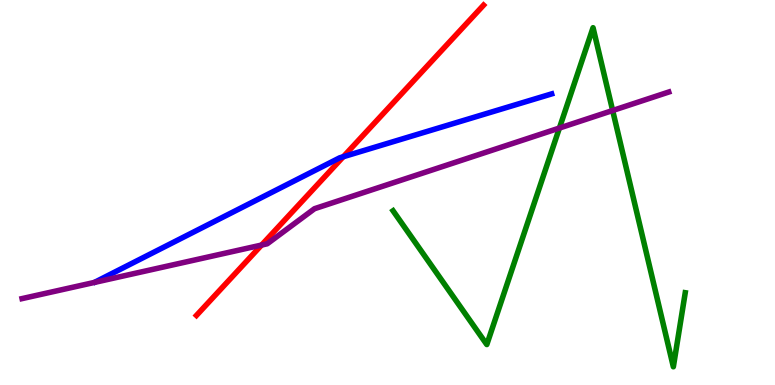[{'lines': ['blue', 'red'], 'intersections': [{'x': 4.43, 'y': 5.93}]}, {'lines': ['green', 'red'], 'intersections': []}, {'lines': ['purple', 'red'], 'intersections': [{'x': 3.38, 'y': 3.63}]}, {'lines': ['blue', 'green'], 'intersections': []}, {'lines': ['blue', 'purple'], 'intersections': []}, {'lines': ['green', 'purple'], 'intersections': [{'x': 7.22, 'y': 6.67}, {'x': 7.91, 'y': 7.13}]}]